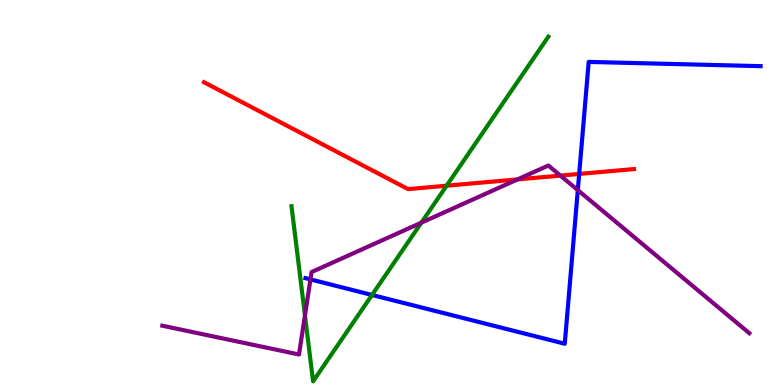[{'lines': ['blue', 'red'], 'intersections': [{'x': 7.47, 'y': 5.48}]}, {'lines': ['green', 'red'], 'intersections': [{'x': 5.76, 'y': 5.18}]}, {'lines': ['purple', 'red'], 'intersections': [{'x': 6.68, 'y': 5.34}, {'x': 7.23, 'y': 5.44}]}, {'lines': ['blue', 'green'], 'intersections': [{'x': 4.8, 'y': 2.34}]}, {'lines': ['blue', 'purple'], 'intersections': [{'x': 4.01, 'y': 2.74}, {'x': 7.46, 'y': 5.06}]}, {'lines': ['green', 'purple'], 'intersections': [{'x': 3.93, 'y': 1.81}, {'x': 5.44, 'y': 4.22}]}]